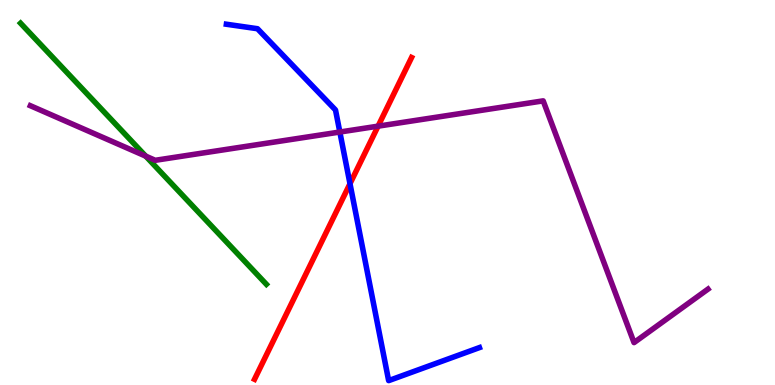[{'lines': ['blue', 'red'], 'intersections': [{'x': 4.52, 'y': 5.23}]}, {'lines': ['green', 'red'], 'intersections': []}, {'lines': ['purple', 'red'], 'intersections': [{'x': 4.88, 'y': 6.72}]}, {'lines': ['blue', 'green'], 'intersections': []}, {'lines': ['blue', 'purple'], 'intersections': [{'x': 4.39, 'y': 6.57}]}, {'lines': ['green', 'purple'], 'intersections': [{'x': 1.88, 'y': 5.94}]}]